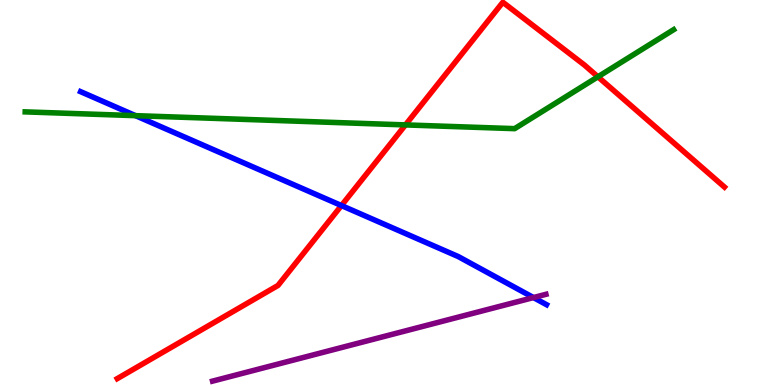[{'lines': ['blue', 'red'], 'intersections': [{'x': 4.41, 'y': 4.66}]}, {'lines': ['green', 'red'], 'intersections': [{'x': 5.23, 'y': 6.76}, {'x': 7.72, 'y': 8.01}]}, {'lines': ['purple', 'red'], 'intersections': []}, {'lines': ['blue', 'green'], 'intersections': [{'x': 1.75, 'y': 7.0}]}, {'lines': ['blue', 'purple'], 'intersections': [{'x': 6.88, 'y': 2.27}]}, {'lines': ['green', 'purple'], 'intersections': []}]